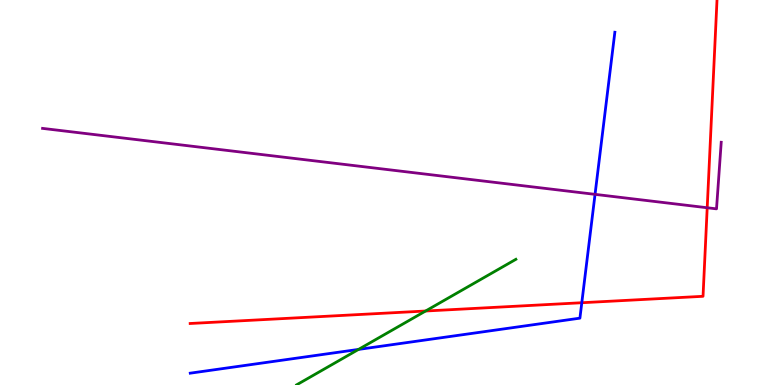[{'lines': ['blue', 'red'], 'intersections': [{'x': 7.51, 'y': 2.14}]}, {'lines': ['green', 'red'], 'intersections': [{'x': 5.49, 'y': 1.92}]}, {'lines': ['purple', 'red'], 'intersections': [{'x': 9.13, 'y': 4.6}]}, {'lines': ['blue', 'green'], 'intersections': [{'x': 4.63, 'y': 0.924}]}, {'lines': ['blue', 'purple'], 'intersections': [{'x': 7.68, 'y': 4.95}]}, {'lines': ['green', 'purple'], 'intersections': []}]